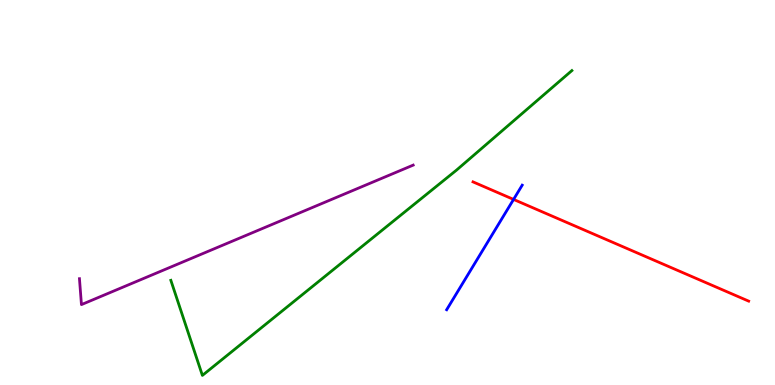[{'lines': ['blue', 'red'], 'intersections': [{'x': 6.63, 'y': 4.82}]}, {'lines': ['green', 'red'], 'intersections': []}, {'lines': ['purple', 'red'], 'intersections': []}, {'lines': ['blue', 'green'], 'intersections': []}, {'lines': ['blue', 'purple'], 'intersections': []}, {'lines': ['green', 'purple'], 'intersections': []}]